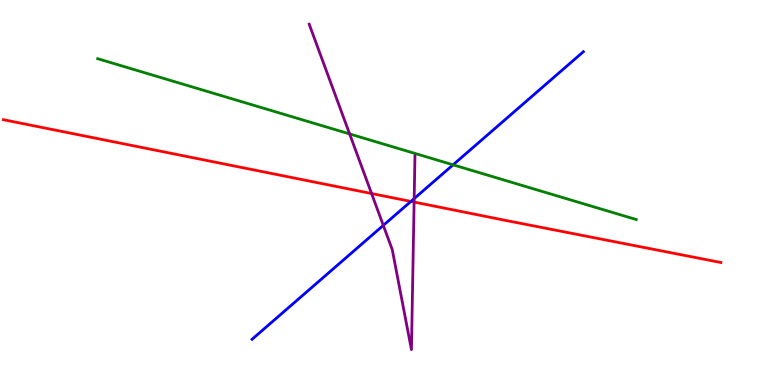[{'lines': ['blue', 'red'], 'intersections': [{'x': 5.3, 'y': 4.77}]}, {'lines': ['green', 'red'], 'intersections': []}, {'lines': ['purple', 'red'], 'intersections': [{'x': 4.79, 'y': 4.97}, {'x': 5.34, 'y': 4.75}]}, {'lines': ['blue', 'green'], 'intersections': [{'x': 5.85, 'y': 5.72}]}, {'lines': ['blue', 'purple'], 'intersections': [{'x': 4.95, 'y': 4.15}, {'x': 5.34, 'y': 4.84}]}, {'lines': ['green', 'purple'], 'intersections': [{'x': 4.51, 'y': 6.52}]}]